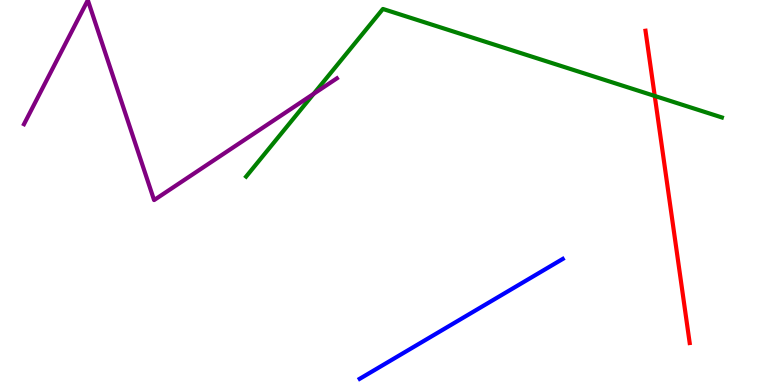[{'lines': ['blue', 'red'], 'intersections': []}, {'lines': ['green', 'red'], 'intersections': [{'x': 8.45, 'y': 7.51}]}, {'lines': ['purple', 'red'], 'intersections': []}, {'lines': ['blue', 'green'], 'intersections': []}, {'lines': ['blue', 'purple'], 'intersections': []}, {'lines': ['green', 'purple'], 'intersections': [{'x': 4.05, 'y': 7.56}]}]